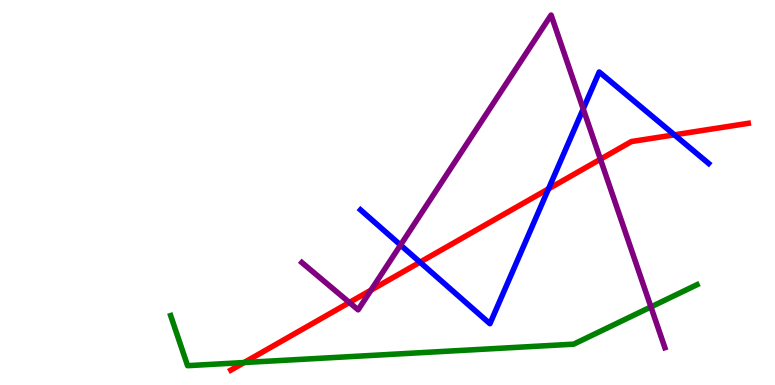[{'lines': ['blue', 'red'], 'intersections': [{'x': 5.42, 'y': 3.19}, {'x': 7.08, 'y': 5.09}, {'x': 8.7, 'y': 6.5}]}, {'lines': ['green', 'red'], 'intersections': [{'x': 3.15, 'y': 0.584}]}, {'lines': ['purple', 'red'], 'intersections': [{'x': 4.51, 'y': 2.14}, {'x': 4.79, 'y': 2.46}, {'x': 7.75, 'y': 5.86}]}, {'lines': ['blue', 'green'], 'intersections': []}, {'lines': ['blue', 'purple'], 'intersections': [{'x': 5.17, 'y': 3.64}, {'x': 7.53, 'y': 7.17}]}, {'lines': ['green', 'purple'], 'intersections': [{'x': 8.4, 'y': 2.03}]}]